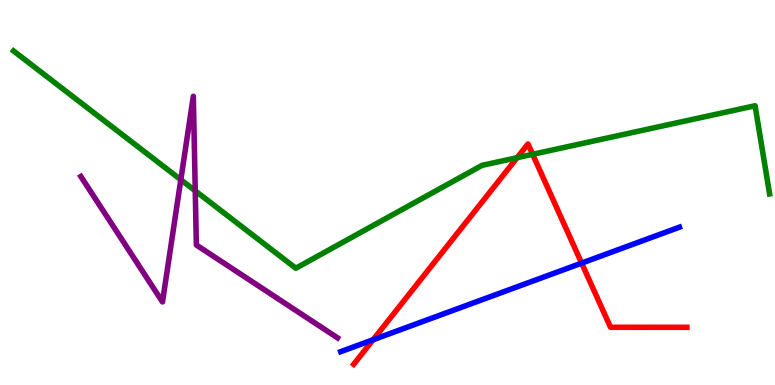[{'lines': ['blue', 'red'], 'intersections': [{'x': 4.81, 'y': 1.18}, {'x': 7.5, 'y': 3.17}]}, {'lines': ['green', 'red'], 'intersections': [{'x': 6.67, 'y': 5.9}, {'x': 6.87, 'y': 5.99}]}, {'lines': ['purple', 'red'], 'intersections': []}, {'lines': ['blue', 'green'], 'intersections': []}, {'lines': ['blue', 'purple'], 'intersections': []}, {'lines': ['green', 'purple'], 'intersections': [{'x': 2.33, 'y': 5.33}, {'x': 2.52, 'y': 5.04}]}]